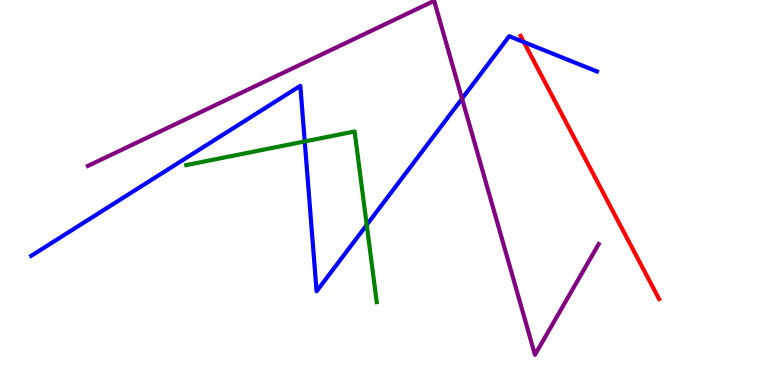[{'lines': ['blue', 'red'], 'intersections': [{'x': 6.76, 'y': 8.91}]}, {'lines': ['green', 'red'], 'intersections': []}, {'lines': ['purple', 'red'], 'intersections': []}, {'lines': ['blue', 'green'], 'intersections': [{'x': 3.93, 'y': 6.33}, {'x': 4.73, 'y': 4.16}]}, {'lines': ['blue', 'purple'], 'intersections': [{'x': 5.96, 'y': 7.44}]}, {'lines': ['green', 'purple'], 'intersections': []}]